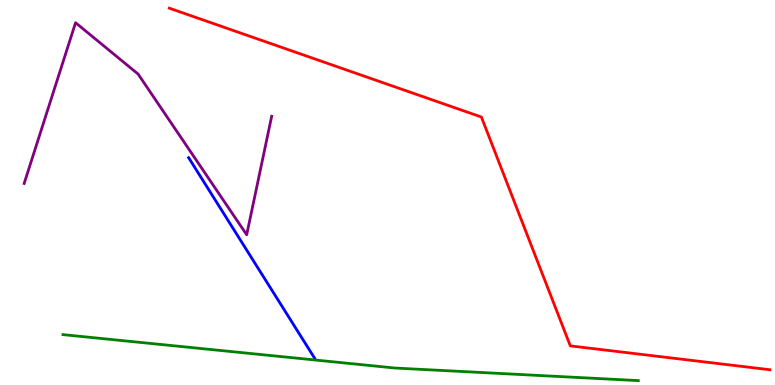[{'lines': ['blue', 'red'], 'intersections': []}, {'lines': ['green', 'red'], 'intersections': []}, {'lines': ['purple', 'red'], 'intersections': []}, {'lines': ['blue', 'green'], 'intersections': []}, {'lines': ['blue', 'purple'], 'intersections': []}, {'lines': ['green', 'purple'], 'intersections': []}]